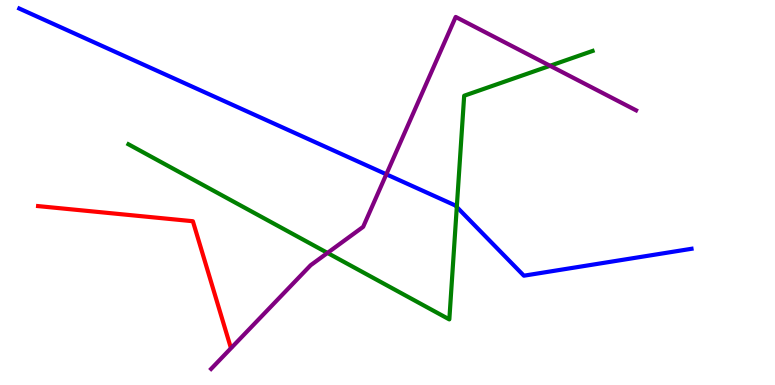[{'lines': ['blue', 'red'], 'intersections': []}, {'lines': ['green', 'red'], 'intersections': []}, {'lines': ['purple', 'red'], 'intersections': []}, {'lines': ['blue', 'green'], 'intersections': [{'x': 5.89, 'y': 4.62}]}, {'lines': ['blue', 'purple'], 'intersections': [{'x': 4.98, 'y': 5.47}]}, {'lines': ['green', 'purple'], 'intersections': [{'x': 4.23, 'y': 3.43}, {'x': 7.1, 'y': 8.29}]}]